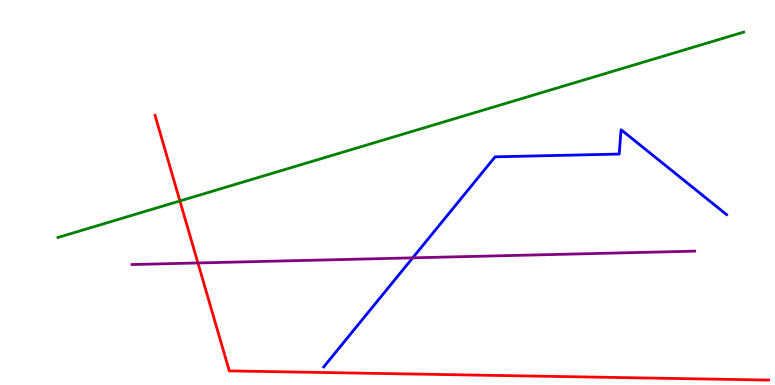[{'lines': ['blue', 'red'], 'intersections': []}, {'lines': ['green', 'red'], 'intersections': [{'x': 2.32, 'y': 4.78}]}, {'lines': ['purple', 'red'], 'intersections': [{'x': 2.55, 'y': 3.17}]}, {'lines': ['blue', 'green'], 'intersections': []}, {'lines': ['blue', 'purple'], 'intersections': [{'x': 5.33, 'y': 3.3}]}, {'lines': ['green', 'purple'], 'intersections': []}]